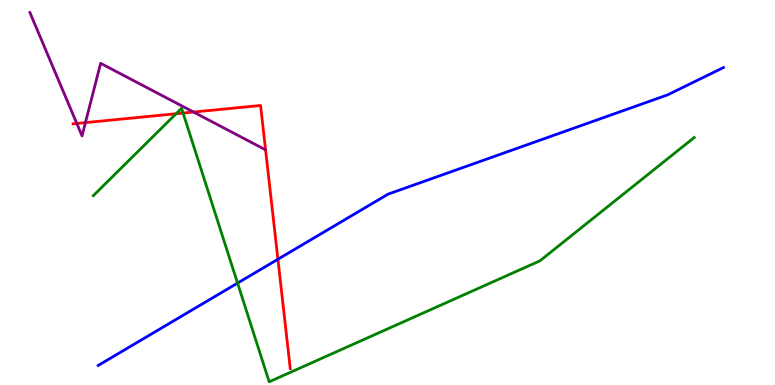[{'lines': ['blue', 'red'], 'intersections': [{'x': 3.59, 'y': 3.27}]}, {'lines': ['green', 'red'], 'intersections': [{'x': 2.27, 'y': 7.05}, {'x': 2.36, 'y': 7.06}]}, {'lines': ['purple', 'red'], 'intersections': [{'x': 0.991, 'y': 6.79}, {'x': 1.1, 'y': 6.82}, {'x': 2.5, 'y': 7.09}]}, {'lines': ['blue', 'green'], 'intersections': [{'x': 3.07, 'y': 2.65}]}, {'lines': ['blue', 'purple'], 'intersections': []}, {'lines': ['green', 'purple'], 'intersections': []}]